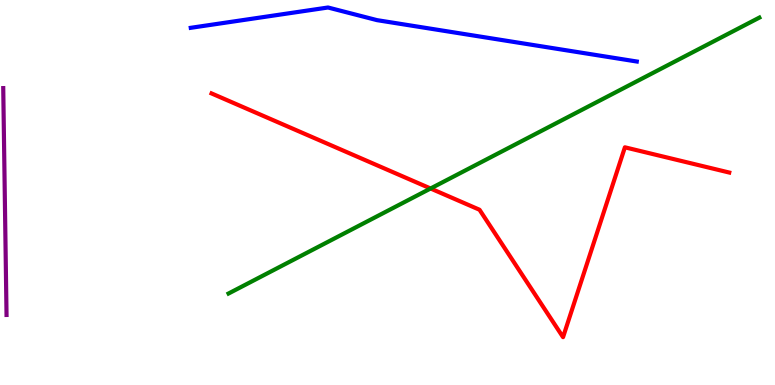[{'lines': ['blue', 'red'], 'intersections': []}, {'lines': ['green', 'red'], 'intersections': [{'x': 5.56, 'y': 5.1}]}, {'lines': ['purple', 'red'], 'intersections': []}, {'lines': ['blue', 'green'], 'intersections': []}, {'lines': ['blue', 'purple'], 'intersections': []}, {'lines': ['green', 'purple'], 'intersections': []}]